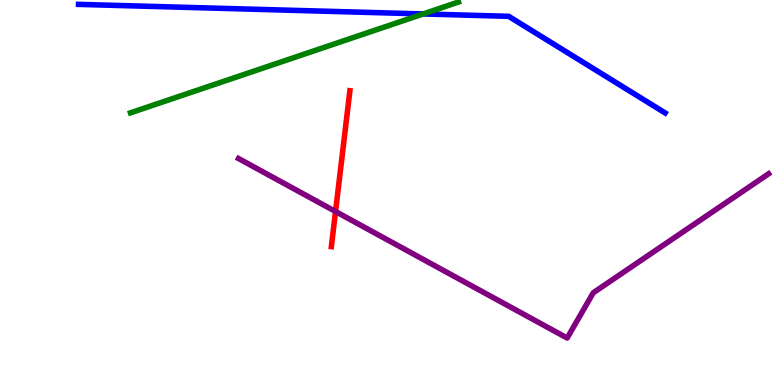[{'lines': ['blue', 'red'], 'intersections': []}, {'lines': ['green', 'red'], 'intersections': []}, {'lines': ['purple', 'red'], 'intersections': [{'x': 4.33, 'y': 4.51}]}, {'lines': ['blue', 'green'], 'intersections': [{'x': 5.46, 'y': 9.64}]}, {'lines': ['blue', 'purple'], 'intersections': []}, {'lines': ['green', 'purple'], 'intersections': []}]